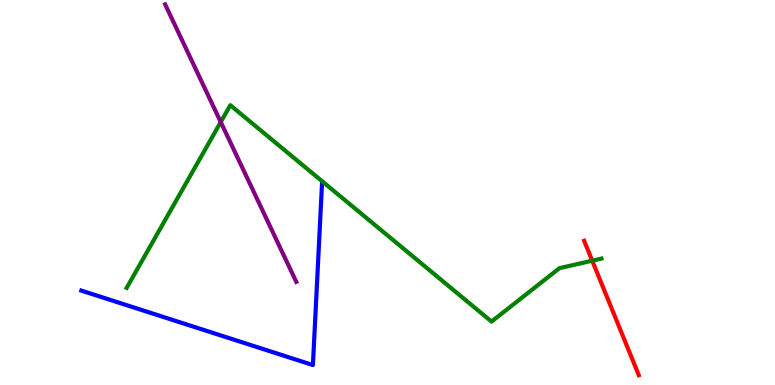[{'lines': ['blue', 'red'], 'intersections': []}, {'lines': ['green', 'red'], 'intersections': [{'x': 7.64, 'y': 3.23}]}, {'lines': ['purple', 'red'], 'intersections': []}, {'lines': ['blue', 'green'], 'intersections': []}, {'lines': ['blue', 'purple'], 'intersections': []}, {'lines': ['green', 'purple'], 'intersections': [{'x': 2.85, 'y': 6.83}]}]